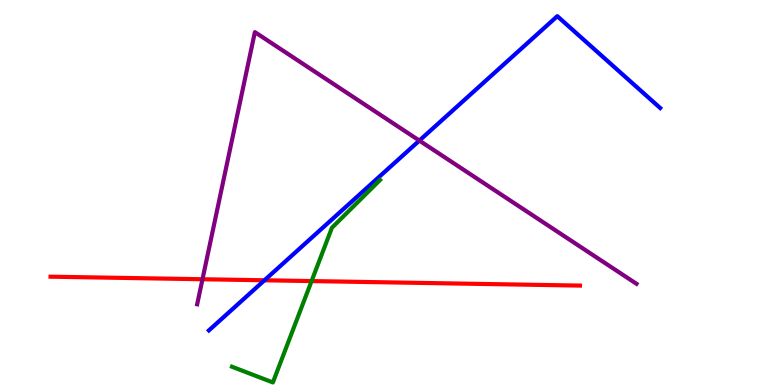[{'lines': ['blue', 'red'], 'intersections': [{'x': 3.41, 'y': 2.72}]}, {'lines': ['green', 'red'], 'intersections': [{'x': 4.02, 'y': 2.7}]}, {'lines': ['purple', 'red'], 'intersections': [{'x': 2.61, 'y': 2.75}]}, {'lines': ['blue', 'green'], 'intersections': []}, {'lines': ['blue', 'purple'], 'intersections': [{'x': 5.41, 'y': 6.35}]}, {'lines': ['green', 'purple'], 'intersections': []}]